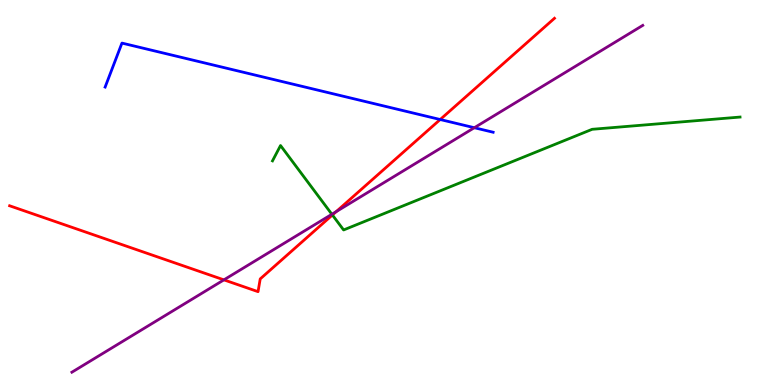[{'lines': ['blue', 'red'], 'intersections': [{'x': 5.68, 'y': 6.9}]}, {'lines': ['green', 'red'], 'intersections': [{'x': 4.29, 'y': 4.42}]}, {'lines': ['purple', 'red'], 'intersections': [{'x': 2.89, 'y': 2.73}, {'x': 4.34, 'y': 4.5}]}, {'lines': ['blue', 'green'], 'intersections': []}, {'lines': ['blue', 'purple'], 'intersections': [{'x': 6.12, 'y': 6.68}]}, {'lines': ['green', 'purple'], 'intersections': [{'x': 4.28, 'y': 4.43}]}]